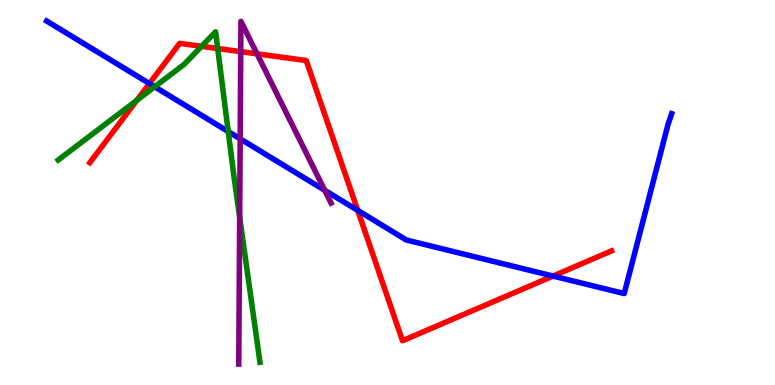[{'lines': ['blue', 'red'], 'intersections': [{'x': 1.93, 'y': 7.83}, {'x': 4.62, 'y': 4.54}, {'x': 7.14, 'y': 2.83}]}, {'lines': ['green', 'red'], 'intersections': [{'x': 1.76, 'y': 7.39}, {'x': 2.6, 'y': 8.8}, {'x': 2.81, 'y': 8.74}]}, {'lines': ['purple', 'red'], 'intersections': [{'x': 3.11, 'y': 8.66}, {'x': 3.32, 'y': 8.6}]}, {'lines': ['blue', 'green'], 'intersections': [{'x': 2.0, 'y': 7.75}, {'x': 2.94, 'y': 6.58}]}, {'lines': ['blue', 'purple'], 'intersections': [{'x': 3.1, 'y': 6.39}, {'x': 4.19, 'y': 5.06}]}, {'lines': ['green', 'purple'], 'intersections': [{'x': 3.09, 'y': 4.36}]}]